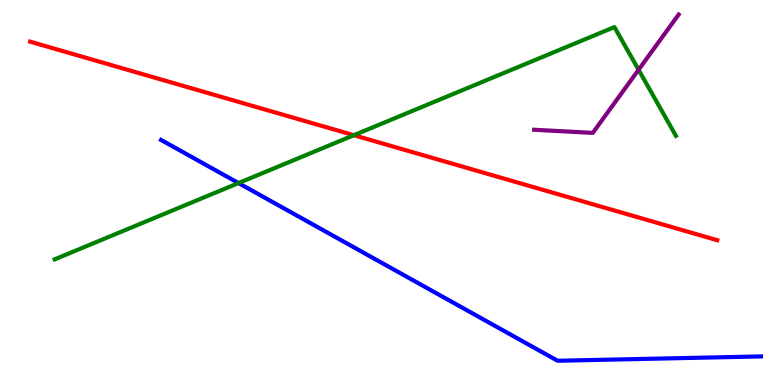[{'lines': ['blue', 'red'], 'intersections': []}, {'lines': ['green', 'red'], 'intersections': [{'x': 4.57, 'y': 6.49}]}, {'lines': ['purple', 'red'], 'intersections': []}, {'lines': ['blue', 'green'], 'intersections': [{'x': 3.08, 'y': 5.24}]}, {'lines': ['blue', 'purple'], 'intersections': []}, {'lines': ['green', 'purple'], 'intersections': [{'x': 8.24, 'y': 8.19}]}]